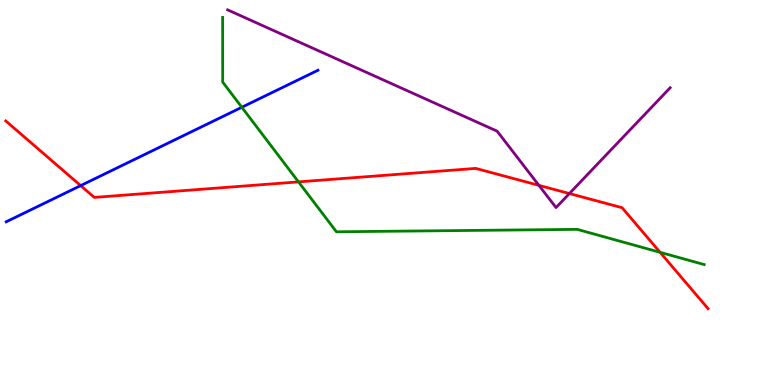[{'lines': ['blue', 'red'], 'intersections': [{'x': 1.04, 'y': 5.18}]}, {'lines': ['green', 'red'], 'intersections': [{'x': 3.85, 'y': 5.28}, {'x': 8.52, 'y': 3.45}]}, {'lines': ['purple', 'red'], 'intersections': [{'x': 6.95, 'y': 5.19}, {'x': 7.35, 'y': 4.97}]}, {'lines': ['blue', 'green'], 'intersections': [{'x': 3.12, 'y': 7.21}]}, {'lines': ['blue', 'purple'], 'intersections': []}, {'lines': ['green', 'purple'], 'intersections': []}]